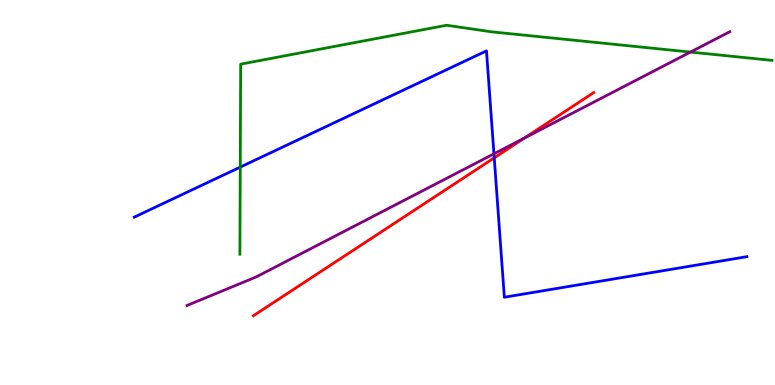[{'lines': ['blue', 'red'], 'intersections': [{'x': 6.38, 'y': 5.9}]}, {'lines': ['green', 'red'], 'intersections': []}, {'lines': ['purple', 'red'], 'intersections': [{'x': 6.77, 'y': 6.41}]}, {'lines': ['blue', 'green'], 'intersections': [{'x': 3.1, 'y': 5.66}]}, {'lines': ['blue', 'purple'], 'intersections': [{'x': 6.37, 'y': 6.0}]}, {'lines': ['green', 'purple'], 'intersections': [{'x': 8.91, 'y': 8.65}]}]